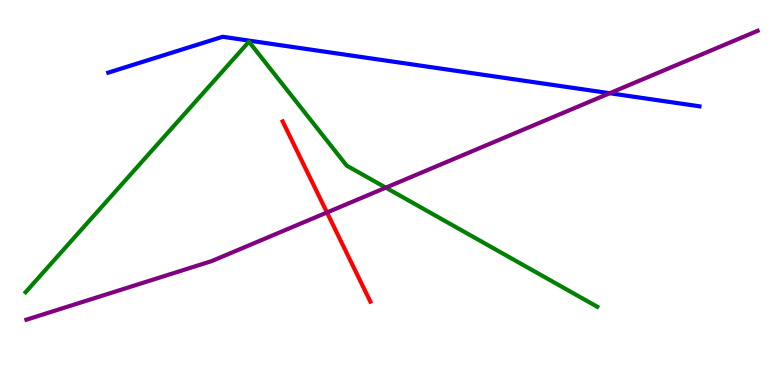[{'lines': ['blue', 'red'], 'intersections': []}, {'lines': ['green', 'red'], 'intersections': []}, {'lines': ['purple', 'red'], 'intersections': [{'x': 4.22, 'y': 4.48}]}, {'lines': ['blue', 'green'], 'intersections': []}, {'lines': ['blue', 'purple'], 'intersections': [{'x': 7.87, 'y': 7.58}]}, {'lines': ['green', 'purple'], 'intersections': [{'x': 4.98, 'y': 5.13}]}]